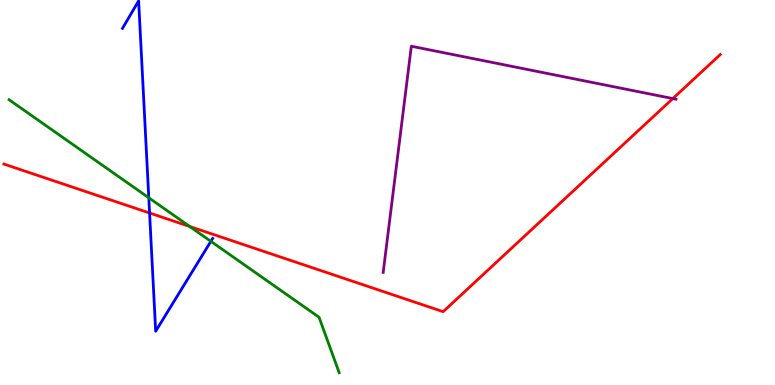[{'lines': ['blue', 'red'], 'intersections': [{'x': 1.93, 'y': 4.47}]}, {'lines': ['green', 'red'], 'intersections': [{'x': 2.45, 'y': 4.12}]}, {'lines': ['purple', 'red'], 'intersections': [{'x': 8.68, 'y': 7.44}]}, {'lines': ['blue', 'green'], 'intersections': [{'x': 1.92, 'y': 4.86}, {'x': 2.72, 'y': 3.73}]}, {'lines': ['blue', 'purple'], 'intersections': []}, {'lines': ['green', 'purple'], 'intersections': []}]